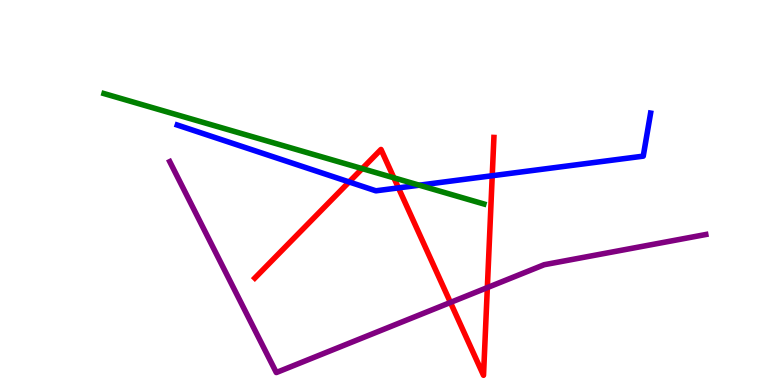[{'lines': ['blue', 'red'], 'intersections': [{'x': 4.5, 'y': 5.27}, {'x': 5.14, 'y': 5.12}, {'x': 6.35, 'y': 5.44}]}, {'lines': ['green', 'red'], 'intersections': [{'x': 4.67, 'y': 5.62}, {'x': 5.08, 'y': 5.38}]}, {'lines': ['purple', 'red'], 'intersections': [{'x': 5.81, 'y': 2.14}, {'x': 6.29, 'y': 2.53}]}, {'lines': ['blue', 'green'], 'intersections': [{'x': 5.41, 'y': 5.19}]}, {'lines': ['blue', 'purple'], 'intersections': []}, {'lines': ['green', 'purple'], 'intersections': []}]